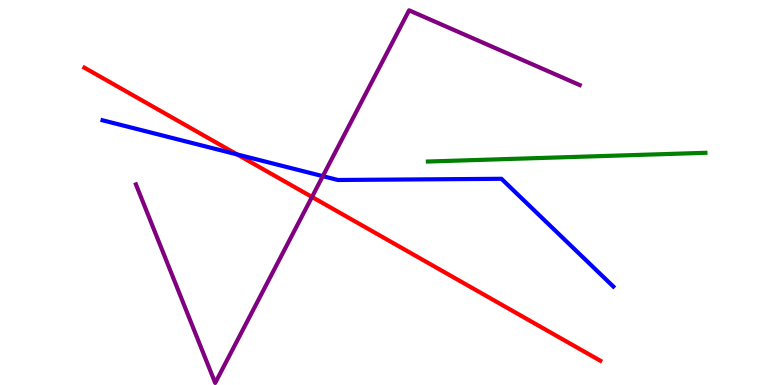[{'lines': ['blue', 'red'], 'intersections': [{'x': 3.06, 'y': 5.99}]}, {'lines': ['green', 'red'], 'intersections': []}, {'lines': ['purple', 'red'], 'intersections': [{'x': 4.03, 'y': 4.88}]}, {'lines': ['blue', 'green'], 'intersections': []}, {'lines': ['blue', 'purple'], 'intersections': [{'x': 4.17, 'y': 5.42}]}, {'lines': ['green', 'purple'], 'intersections': []}]